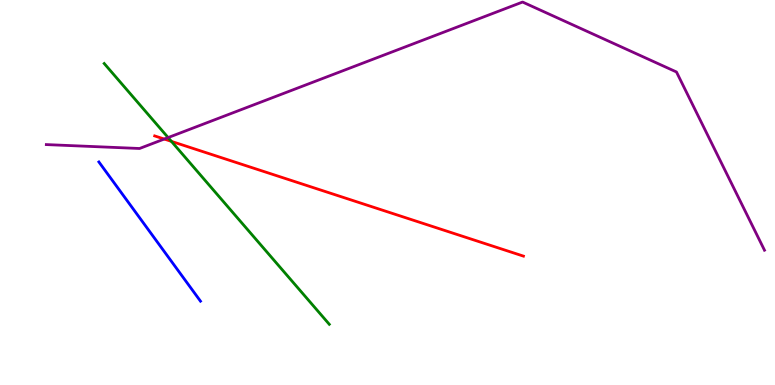[{'lines': ['blue', 'red'], 'intersections': []}, {'lines': ['green', 'red'], 'intersections': [{'x': 2.21, 'y': 6.33}]}, {'lines': ['purple', 'red'], 'intersections': [{'x': 2.12, 'y': 6.39}]}, {'lines': ['blue', 'green'], 'intersections': []}, {'lines': ['blue', 'purple'], 'intersections': []}, {'lines': ['green', 'purple'], 'intersections': [{'x': 2.17, 'y': 6.43}]}]